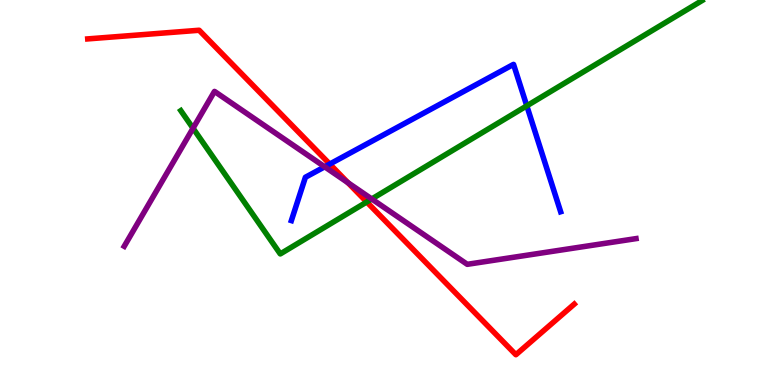[{'lines': ['blue', 'red'], 'intersections': [{'x': 4.25, 'y': 5.74}]}, {'lines': ['green', 'red'], 'intersections': [{'x': 4.73, 'y': 4.75}]}, {'lines': ['purple', 'red'], 'intersections': [{'x': 4.49, 'y': 5.25}]}, {'lines': ['blue', 'green'], 'intersections': [{'x': 6.8, 'y': 7.25}]}, {'lines': ['blue', 'purple'], 'intersections': [{'x': 4.19, 'y': 5.67}]}, {'lines': ['green', 'purple'], 'intersections': [{'x': 2.49, 'y': 6.67}, {'x': 4.8, 'y': 4.83}]}]